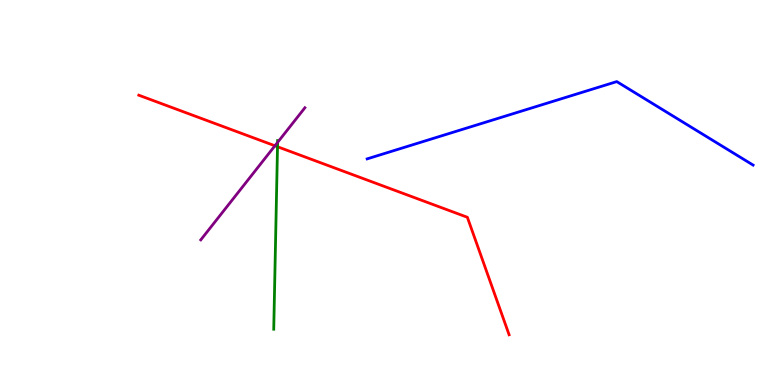[{'lines': ['blue', 'red'], 'intersections': []}, {'lines': ['green', 'red'], 'intersections': [{'x': 3.58, 'y': 6.19}]}, {'lines': ['purple', 'red'], 'intersections': [{'x': 3.55, 'y': 6.21}]}, {'lines': ['blue', 'green'], 'intersections': []}, {'lines': ['blue', 'purple'], 'intersections': []}, {'lines': ['green', 'purple'], 'intersections': [{'x': 3.58, 'y': 6.3}]}]